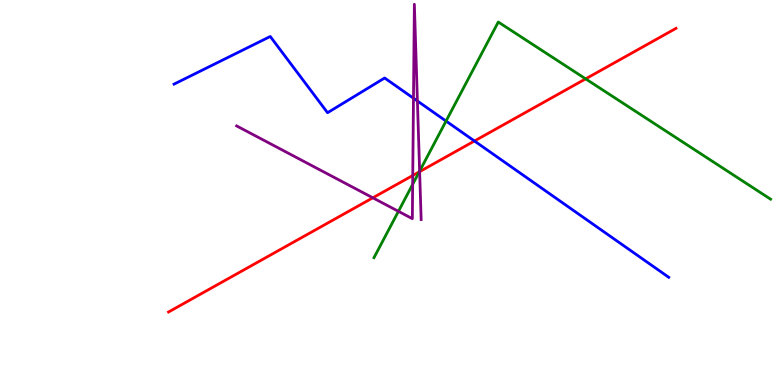[{'lines': ['blue', 'red'], 'intersections': [{'x': 6.12, 'y': 6.34}]}, {'lines': ['green', 'red'], 'intersections': [{'x': 5.41, 'y': 5.54}, {'x': 7.56, 'y': 7.95}]}, {'lines': ['purple', 'red'], 'intersections': [{'x': 4.81, 'y': 4.86}, {'x': 5.33, 'y': 5.44}, {'x': 5.41, 'y': 5.54}]}, {'lines': ['blue', 'green'], 'intersections': [{'x': 5.76, 'y': 6.86}]}, {'lines': ['blue', 'purple'], 'intersections': [{'x': 5.34, 'y': 7.45}, {'x': 5.39, 'y': 7.38}]}, {'lines': ['green', 'purple'], 'intersections': [{'x': 5.14, 'y': 4.51}, {'x': 5.32, 'y': 5.21}, {'x': 5.41, 'y': 5.55}]}]